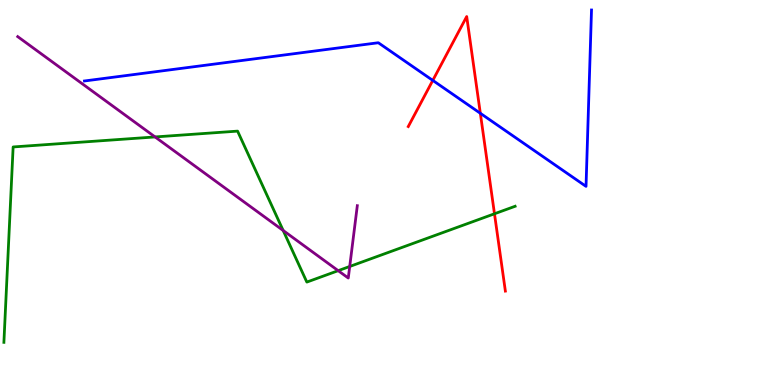[{'lines': ['blue', 'red'], 'intersections': [{'x': 5.58, 'y': 7.91}, {'x': 6.2, 'y': 7.06}]}, {'lines': ['green', 'red'], 'intersections': [{'x': 6.38, 'y': 4.45}]}, {'lines': ['purple', 'red'], 'intersections': []}, {'lines': ['blue', 'green'], 'intersections': []}, {'lines': ['blue', 'purple'], 'intersections': []}, {'lines': ['green', 'purple'], 'intersections': [{'x': 2.0, 'y': 6.44}, {'x': 3.65, 'y': 4.01}, {'x': 4.36, 'y': 2.97}, {'x': 4.51, 'y': 3.08}]}]